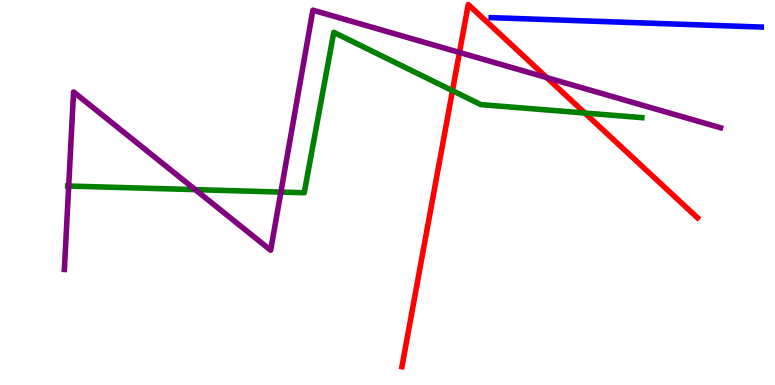[{'lines': ['blue', 'red'], 'intersections': []}, {'lines': ['green', 'red'], 'intersections': [{'x': 5.84, 'y': 7.65}, {'x': 7.55, 'y': 7.06}]}, {'lines': ['purple', 'red'], 'intersections': [{'x': 5.93, 'y': 8.64}, {'x': 7.06, 'y': 7.98}]}, {'lines': ['blue', 'green'], 'intersections': []}, {'lines': ['blue', 'purple'], 'intersections': []}, {'lines': ['green', 'purple'], 'intersections': [{'x': 0.886, 'y': 5.17}, {'x': 2.52, 'y': 5.07}, {'x': 3.62, 'y': 5.01}]}]